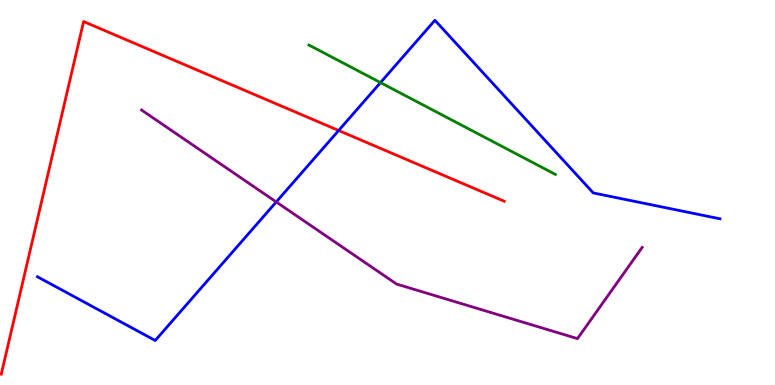[{'lines': ['blue', 'red'], 'intersections': [{'x': 4.37, 'y': 6.61}]}, {'lines': ['green', 'red'], 'intersections': []}, {'lines': ['purple', 'red'], 'intersections': []}, {'lines': ['blue', 'green'], 'intersections': [{'x': 4.91, 'y': 7.85}]}, {'lines': ['blue', 'purple'], 'intersections': [{'x': 3.56, 'y': 4.75}]}, {'lines': ['green', 'purple'], 'intersections': []}]